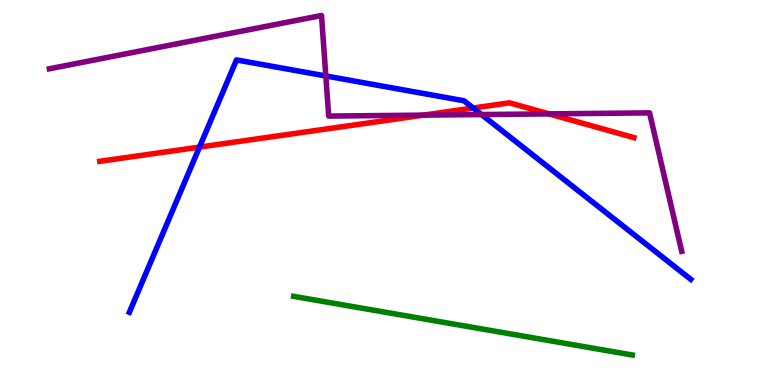[{'lines': ['blue', 'red'], 'intersections': [{'x': 2.57, 'y': 6.18}, {'x': 6.11, 'y': 7.19}]}, {'lines': ['green', 'red'], 'intersections': []}, {'lines': ['purple', 'red'], 'intersections': [{'x': 5.46, 'y': 7.01}, {'x': 7.08, 'y': 7.04}]}, {'lines': ['blue', 'green'], 'intersections': []}, {'lines': ['blue', 'purple'], 'intersections': [{'x': 4.2, 'y': 8.03}, {'x': 6.21, 'y': 7.02}]}, {'lines': ['green', 'purple'], 'intersections': []}]